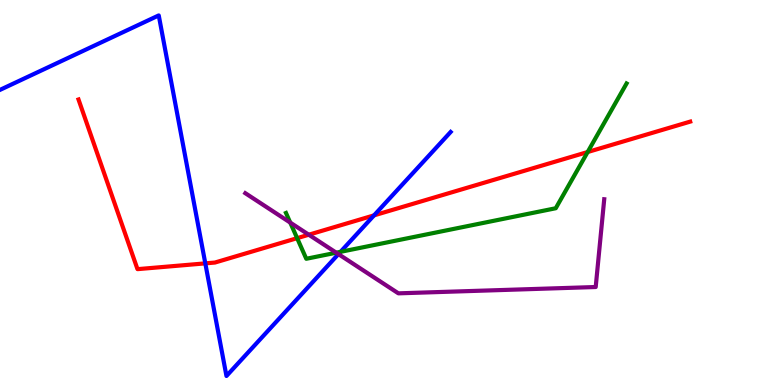[{'lines': ['blue', 'red'], 'intersections': [{'x': 2.65, 'y': 3.16}, {'x': 4.83, 'y': 4.41}]}, {'lines': ['green', 'red'], 'intersections': [{'x': 3.83, 'y': 3.81}, {'x': 7.58, 'y': 6.05}]}, {'lines': ['purple', 'red'], 'intersections': [{'x': 3.98, 'y': 3.9}]}, {'lines': ['blue', 'green'], 'intersections': [{'x': 4.39, 'y': 3.46}]}, {'lines': ['blue', 'purple'], 'intersections': [{'x': 4.37, 'y': 3.4}]}, {'lines': ['green', 'purple'], 'intersections': [{'x': 3.75, 'y': 4.22}, {'x': 4.34, 'y': 3.44}]}]